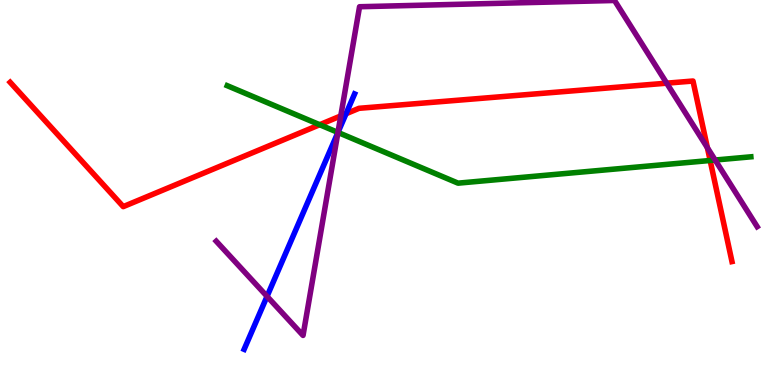[{'lines': ['blue', 'red'], 'intersections': [{'x': 4.46, 'y': 7.05}]}, {'lines': ['green', 'red'], 'intersections': [{'x': 4.12, 'y': 6.76}, {'x': 9.16, 'y': 5.83}]}, {'lines': ['purple', 'red'], 'intersections': [{'x': 4.4, 'y': 6.99}, {'x': 8.6, 'y': 7.84}, {'x': 9.13, 'y': 6.16}]}, {'lines': ['blue', 'green'], 'intersections': [{'x': 4.36, 'y': 6.56}]}, {'lines': ['blue', 'purple'], 'intersections': [{'x': 3.45, 'y': 2.3}, {'x': 4.36, 'y': 6.56}]}, {'lines': ['green', 'purple'], 'intersections': [{'x': 4.36, 'y': 6.56}, {'x': 9.23, 'y': 5.84}]}]